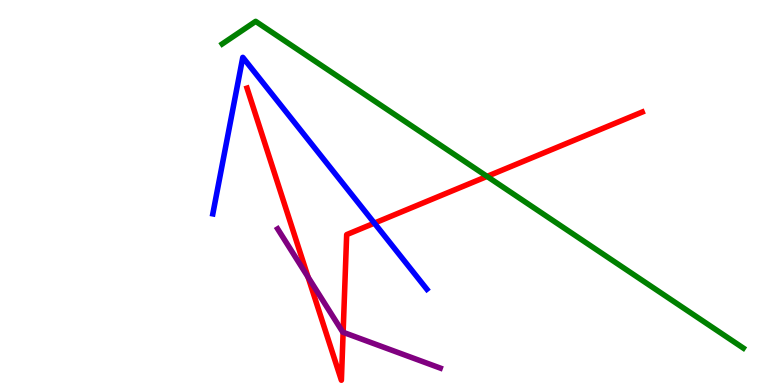[{'lines': ['blue', 'red'], 'intersections': [{'x': 4.83, 'y': 4.2}]}, {'lines': ['green', 'red'], 'intersections': [{'x': 6.28, 'y': 5.42}]}, {'lines': ['purple', 'red'], 'intersections': [{'x': 3.98, 'y': 2.8}, {'x': 4.43, 'y': 1.37}]}, {'lines': ['blue', 'green'], 'intersections': []}, {'lines': ['blue', 'purple'], 'intersections': []}, {'lines': ['green', 'purple'], 'intersections': []}]